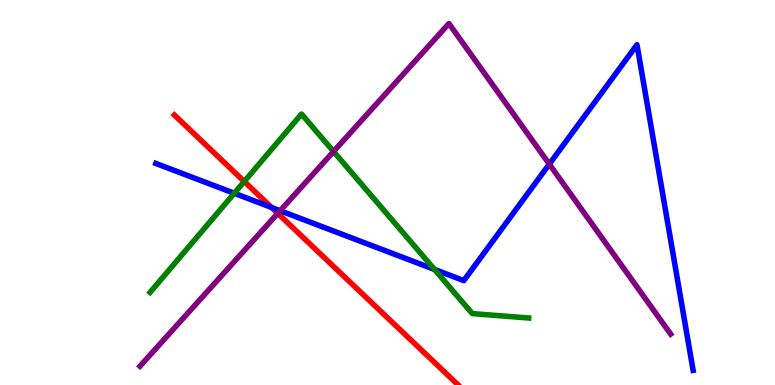[{'lines': ['blue', 'red'], 'intersections': [{'x': 3.5, 'y': 4.61}]}, {'lines': ['green', 'red'], 'intersections': [{'x': 3.15, 'y': 5.29}]}, {'lines': ['purple', 'red'], 'intersections': [{'x': 3.58, 'y': 4.46}]}, {'lines': ['blue', 'green'], 'intersections': [{'x': 3.02, 'y': 4.98}, {'x': 5.61, 'y': 3.0}]}, {'lines': ['blue', 'purple'], 'intersections': [{'x': 3.61, 'y': 4.53}, {'x': 7.09, 'y': 5.74}]}, {'lines': ['green', 'purple'], 'intersections': [{'x': 4.3, 'y': 6.06}]}]